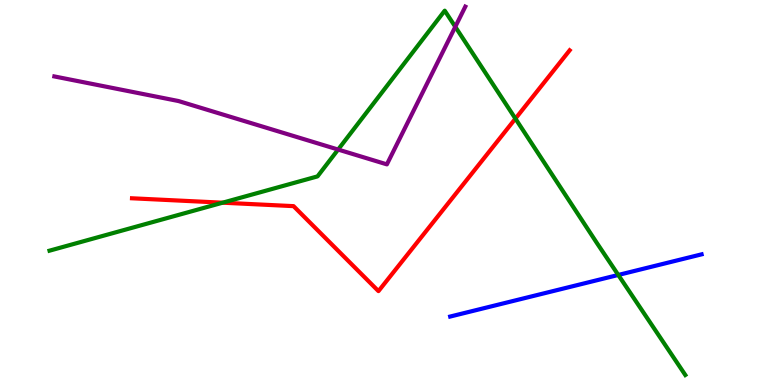[{'lines': ['blue', 'red'], 'intersections': []}, {'lines': ['green', 'red'], 'intersections': [{'x': 2.87, 'y': 4.74}, {'x': 6.65, 'y': 6.92}]}, {'lines': ['purple', 'red'], 'intersections': []}, {'lines': ['blue', 'green'], 'intersections': [{'x': 7.98, 'y': 2.86}]}, {'lines': ['blue', 'purple'], 'intersections': []}, {'lines': ['green', 'purple'], 'intersections': [{'x': 4.36, 'y': 6.12}, {'x': 5.87, 'y': 9.3}]}]